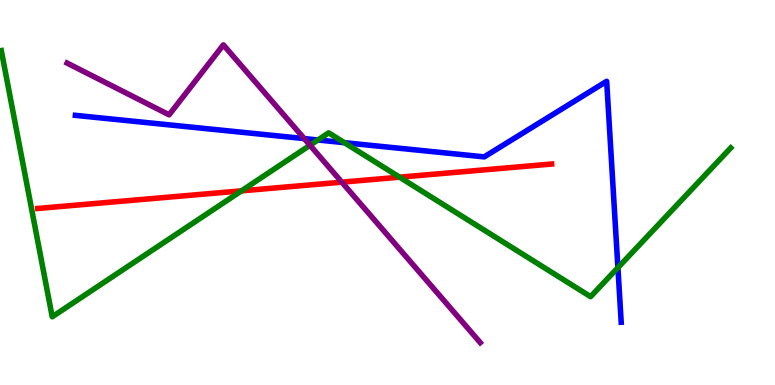[{'lines': ['blue', 'red'], 'intersections': []}, {'lines': ['green', 'red'], 'intersections': [{'x': 3.12, 'y': 5.04}, {'x': 5.16, 'y': 5.4}]}, {'lines': ['purple', 'red'], 'intersections': [{'x': 4.41, 'y': 5.27}]}, {'lines': ['blue', 'green'], 'intersections': [{'x': 4.1, 'y': 6.36}, {'x': 4.44, 'y': 6.29}, {'x': 7.97, 'y': 3.05}]}, {'lines': ['blue', 'purple'], 'intersections': [{'x': 3.93, 'y': 6.4}]}, {'lines': ['green', 'purple'], 'intersections': [{'x': 4.0, 'y': 6.23}]}]